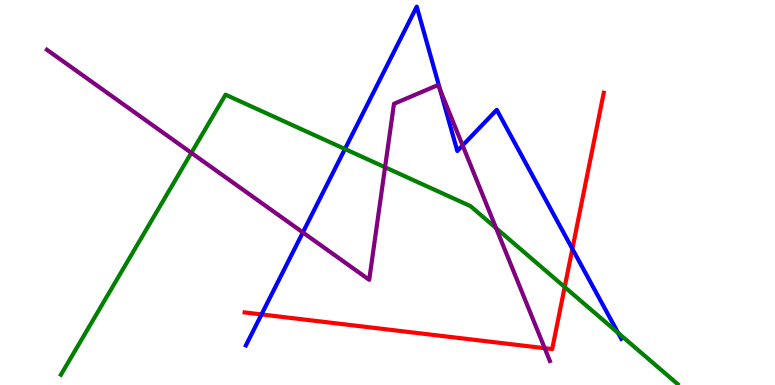[{'lines': ['blue', 'red'], 'intersections': [{'x': 3.37, 'y': 1.83}, {'x': 7.39, 'y': 3.54}]}, {'lines': ['green', 'red'], 'intersections': [{'x': 7.29, 'y': 2.54}]}, {'lines': ['purple', 'red'], 'intersections': [{'x': 7.03, 'y': 0.956}]}, {'lines': ['blue', 'green'], 'intersections': [{'x': 4.45, 'y': 6.13}, {'x': 7.98, 'y': 1.35}]}, {'lines': ['blue', 'purple'], 'intersections': [{'x': 3.91, 'y': 3.96}, {'x': 5.68, 'y': 7.67}, {'x': 5.97, 'y': 6.22}]}, {'lines': ['green', 'purple'], 'intersections': [{'x': 2.47, 'y': 6.03}, {'x': 4.97, 'y': 5.66}, {'x': 6.4, 'y': 4.07}]}]